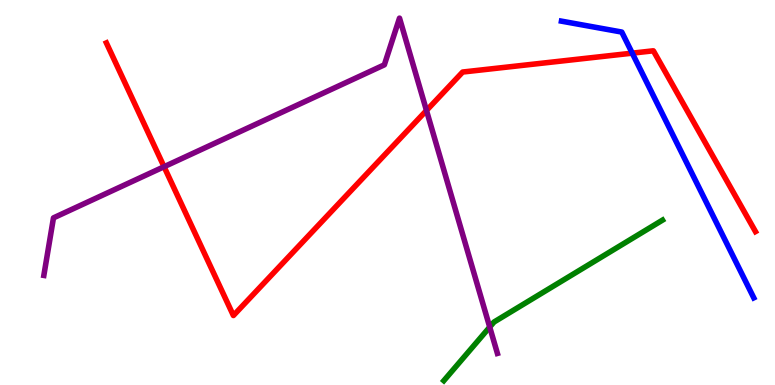[{'lines': ['blue', 'red'], 'intersections': [{'x': 8.16, 'y': 8.62}]}, {'lines': ['green', 'red'], 'intersections': []}, {'lines': ['purple', 'red'], 'intersections': [{'x': 2.12, 'y': 5.67}, {'x': 5.5, 'y': 7.13}]}, {'lines': ['blue', 'green'], 'intersections': []}, {'lines': ['blue', 'purple'], 'intersections': []}, {'lines': ['green', 'purple'], 'intersections': [{'x': 6.32, 'y': 1.5}]}]